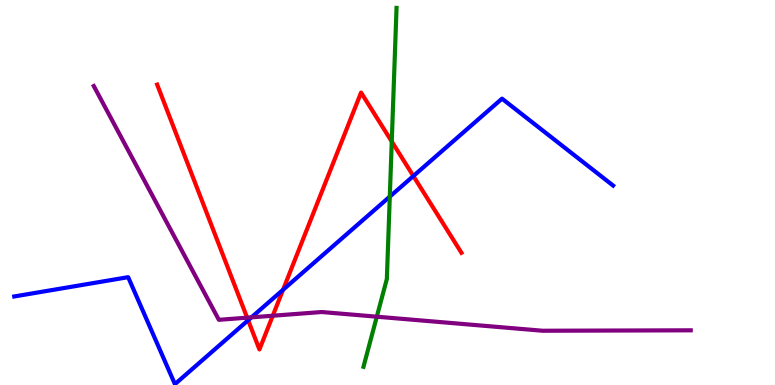[{'lines': ['blue', 'red'], 'intersections': [{'x': 3.2, 'y': 1.68}, {'x': 3.65, 'y': 2.47}, {'x': 5.33, 'y': 5.43}]}, {'lines': ['green', 'red'], 'intersections': [{'x': 5.05, 'y': 6.32}]}, {'lines': ['purple', 'red'], 'intersections': [{'x': 3.19, 'y': 1.75}, {'x': 3.52, 'y': 1.8}]}, {'lines': ['blue', 'green'], 'intersections': [{'x': 5.03, 'y': 4.89}]}, {'lines': ['blue', 'purple'], 'intersections': [{'x': 3.24, 'y': 1.76}]}, {'lines': ['green', 'purple'], 'intersections': [{'x': 4.86, 'y': 1.77}]}]